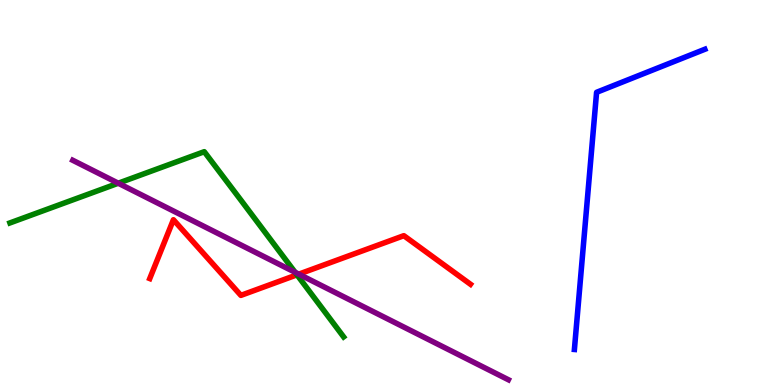[{'lines': ['blue', 'red'], 'intersections': []}, {'lines': ['green', 'red'], 'intersections': [{'x': 3.83, 'y': 2.86}]}, {'lines': ['purple', 'red'], 'intersections': [{'x': 3.86, 'y': 2.88}]}, {'lines': ['blue', 'green'], 'intersections': []}, {'lines': ['blue', 'purple'], 'intersections': []}, {'lines': ['green', 'purple'], 'intersections': [{'x': 1.53, 'y': 5.24}, {'x': 3.81, 'y': 2.93}]}]